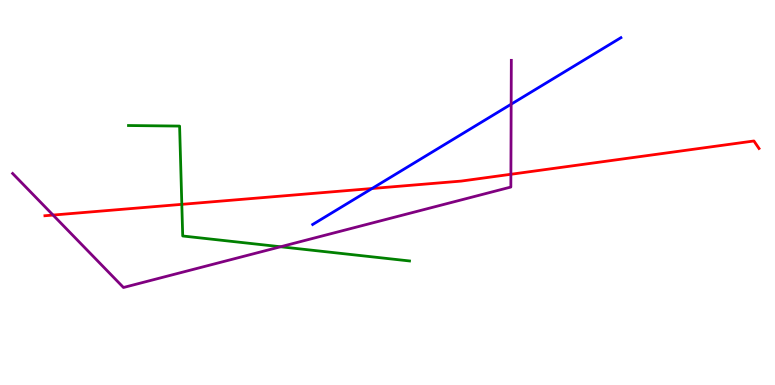[{'lines': ['blue', 'red'], 'intersections': [{'x': 4.8, 'y': 5.1}]}, {'lines': ['green', 'red'], 'intersections': [{'x': 2.35, 'y': 4.69}]}, {'lines': ['purple', 'red'], 'intersections': [{'x': 0.685, 'y': 4.41}, {'x': 6.59, 'y': 5.47}]}, {'lines': ['blue', 'green'], 'intersections': []}, {'lines': ['blue', 'purple'], 'intersections': [{'x': 6.6, 'y': 7.29}]}, {'lines': ['green', 'purple'], 'intersections': [{'x': 3.62, 'y': 3.59}]}]